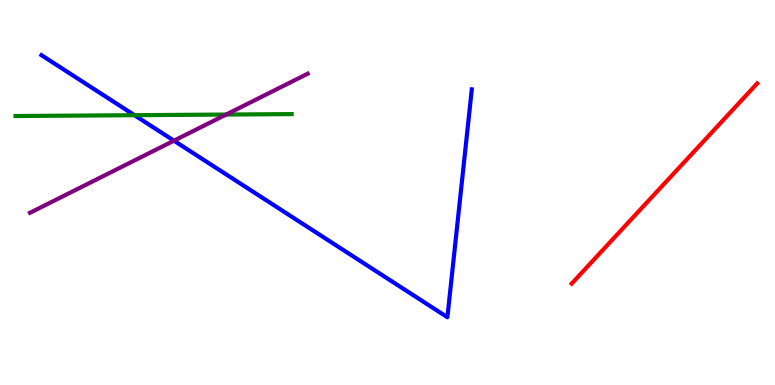[{'lines': ['blue', 'red'], 'intersections': []}, {'lines': ['green', 'red'], 'intersections': []}, {'lines': ['purple', 'red'], 'intersections': []}, {'lines': ['blue', 'green'], 'intersections': [{'x': 1.74, 'y': 7.01}]}, {'lines': ['blue', 'purple'], 'intersections': [{'x': 2.24, 'y': 6.35}]}, {'lines': ['green', 'purple'], 'intersections': [{'x': 2.92, 'y': 7.02}]}]